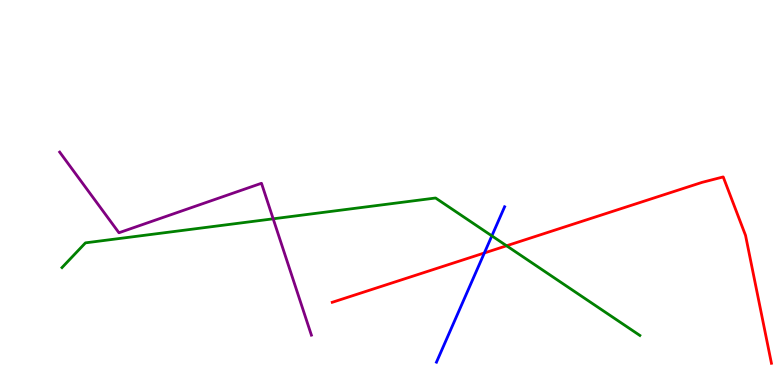[{'lines': ['blue', 'red'], 'intersections': [{'x': 6.25, 'y': 3.43}]}, {'lines': ['green', 'red'], 'intersections': [{'x': 6.54, 'y': 3.62}]}, {'lines': ['purple', 'red'], 'intersections': []}, {'lines': ['blue', 'green'], 'intersections': [{'x': 6.35, 'y': 3.87}]}, {'lines': ['blue', 'purple'], 'intersections': []}, {'lines': ['green', 'purple'], 'intersections': [{'x': 3.52, 'y': 4.32}]}]